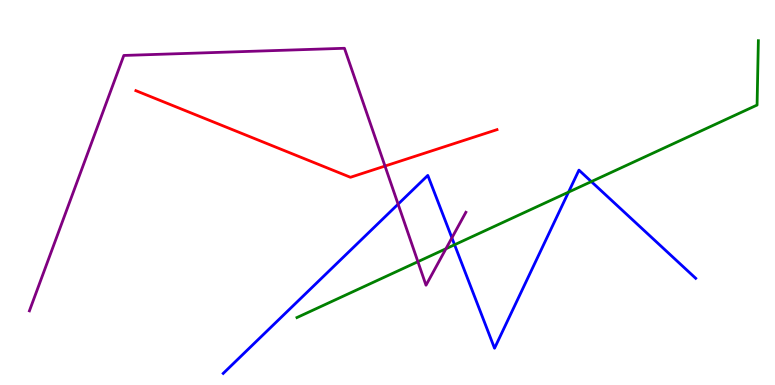[{'lines': ['blue', 'red'], 'intersections': []}, {'lines': ['green', 'red'], 'intersections': []}, {'lines': ['purple', 'red'], 'intersections': [{'x': 4.97, 'y': 5.69}]}, {'lines': ['blue', 'green'], 'intersections': [{'x': 5.87, 'y': 3.64}, {'x': 7.34, 'y': 5.01}, {'x': 7.63, 'y': 5.28}]}, {'lines': ['blue', 'purple'], 'intersections': [{'x': 5.14, 'y': 4.7}, {'x': 5.83, 'y': 3.82}]}, {'lines': ['green', 'purple'], 'intersections': [{'x': 5.39, 'y': 3.2}, {'x': 5.75, 'y': 3.54}]}]